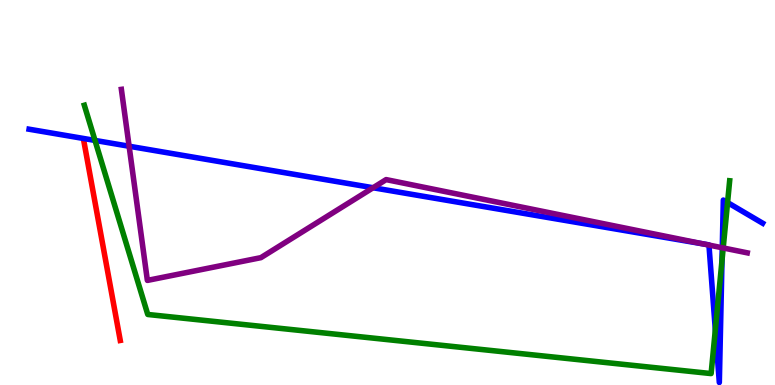[{'lines': ['blue', 'red'], 'intersections': []}, {'lines': ['green', 'red'], 'intersections': []}, {'lines': ['purple', 'red'], 'intersections': []}, {'lines': ['blue', 'green'], 'intersections': [{'x': 1.23, 'y': 6.35}, {'x': 9.23, 'y': 1.44}, {'x': 9.32, 'y': 3.24}, {'x': 9.39, 'y': 4.74}]}, {'lines': ['blue', 'purple'], 'intersections': [{'x': 1.67, 'y': 6.2}, {'x': 4.81, 'y': 5.12}, {'x': 9.08, 'y': 3.66}, {'x': 9.15, 'y': 3.63}, {'x': 9.32, 'y': 3.56}]}, {'lines': ['green', 'purple'], 'intersections': [{'x': 9.33, 'y': 3.56}]}]